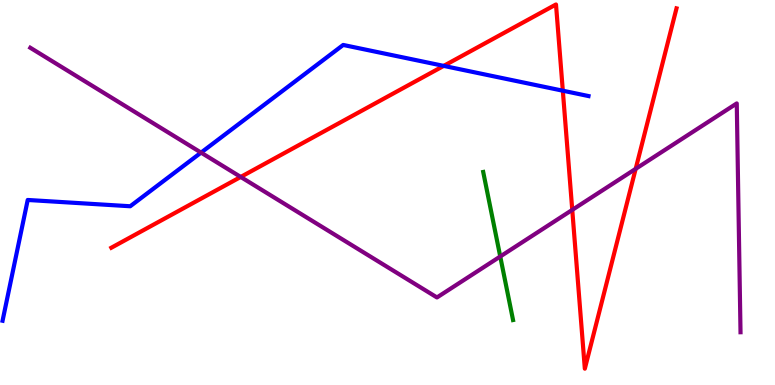[{'lines': ['blue', 'red'], 'intersections': [{'x': 5.73, 'y': 8.29}, {'x': 7.26, 'y': 7.64}]}, {'lines': ['green', 'red'], 'intersections': []}, {'lines': ['purple', 'red'], 'intersections': [{'x': 3.11, 'y': 5.4}, {'x': 7.38, 'y': 4.55}, {'x': 8.2, 'y': 5.61}]}, {'lines': ['blue', 'green'], 'intersections': []}, {'lines': ['blue', 'purple'], 'intersections': [{'x': 2.59, 'y': 6.04}]}, {'lines': ['green', 'purple'], 'intersections': [{'x': 6.45, 'y': 3.34}]}]